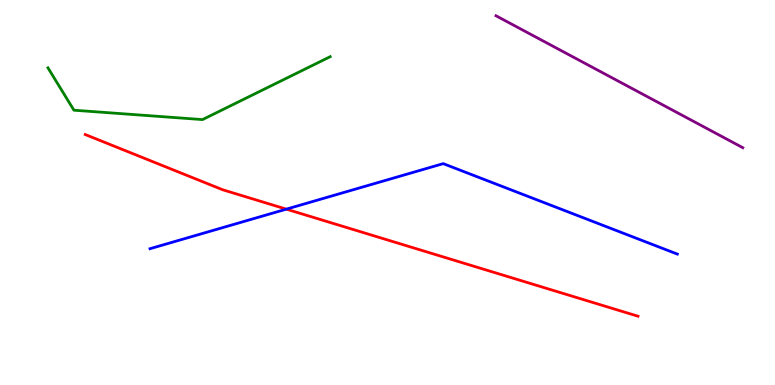[{'lines': ['blue', 'red'], 'intersections': [{'x': 3.69, 'y': 4.57}]}, {'lines': ['green', 'red'], 'intersections': []}, {'lines': ['purple', 'red'], 'intersections': []}, {'lines': ['blue', 'green'], 'intersections': []}, {'lines': ['blue', 'purple'], 'intersections': []}, {'lines': ['green', 'purple'], 'intersections': []}]